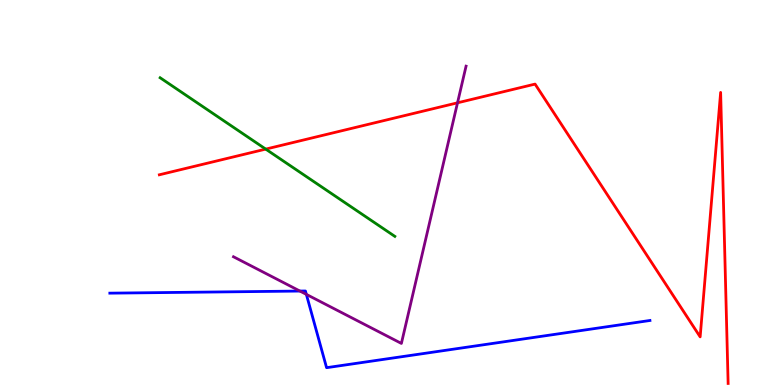[{'lines': ['blue', 'red'], 'intersections': []}, {'lines': ['green', 'red'], 'intersections': [{'x': 3.43, 'y': 6.13}]}, {'lines': ['purple', 'red'], 'intersections': [{'x': 5.9, 'y': 7.33}]}, {'lines': ['blue', 'green'], 'intersections': []}, {'lines': ['blue', 'purple'], 'intersections': [{'x': 3.87, 'y': 2.44}, {'x': 3.95, 'y': 2.35}]}, {'lines': ['green', 'purple'], 'intersections': []}]